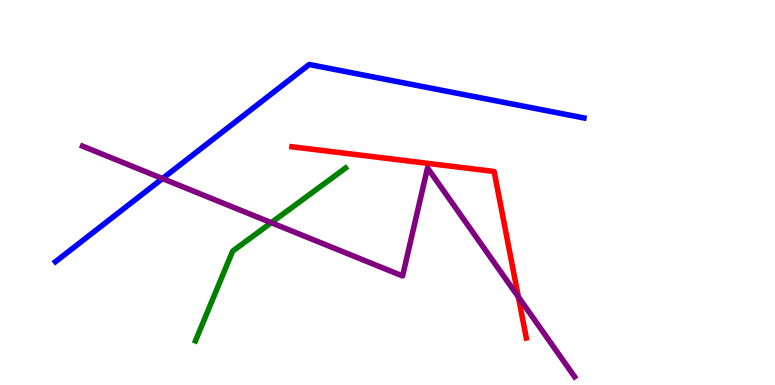[{'lines': ['blue', 'red'], 'intersections': []}, {'lines': ['green', 'red'], 'intersections': []}, {'lines': ['purple', 'red'], 'intersections': [{'x': 6.69, 'y': 2.29}]}, {'lines': ['blue', 'green'], 'intersections': []}, {'lines': ['blue', 'purple'], 'intersections': [{'x': 2.1, 'y': 5.36}]}, {'lines': ['green', 'purple'], 'intersections': [{'x': 3.5, 'y': 4.22}]}]